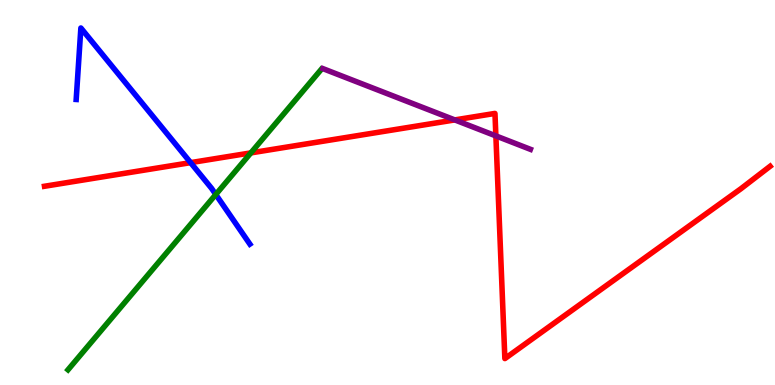[{'lines': ['blue', 'red'], 'intersections': [{'x': 2.46, 'y': 5.78}]}, {'lines': ['green', 'red'], 'intersections': [{'x': 3.24, 'y': 6.03}]}, {'lines': ['purple', 'red'], 'intersections': [{'x': 5.87, 'y': 6.89}, {'x': 6.4, 'y': 6.47}]}, {'lines': ['blue', 'green'], 'intersections': [{'x': 2.78, 'y': 4.95}]}, {'lines': ['blue', 'purple'], 'intersections': []}, {'lines': ['green', 'purple'], 'intersections': []}]